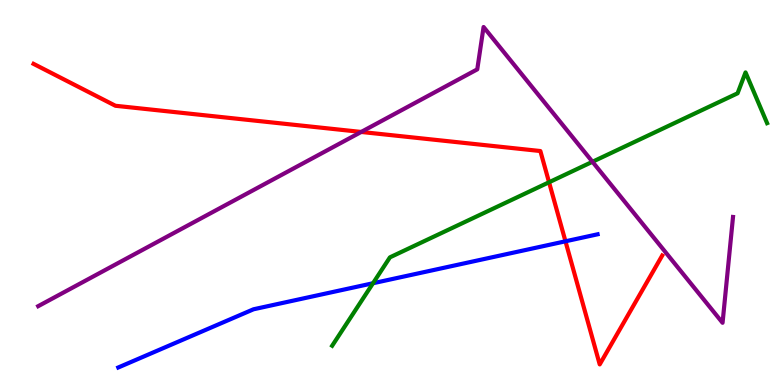[{'lines': ['blue', 'red'], 'intersections': [{'x': 7.3, 'y': 3.73}]}, {'lines': ['green', 'red'], 'intersections': [{'x': 7.08, 'y': 5.27}]}, {'lines': ['purple', 'red'], 'intersections': [{'x': 4.66, 'y': 6.57}]}, {'lines': ['blue', 'green'], 'intersections': [{'x': 4.81, 'y': 2.64}]}, {'lines': ['blue', 'purple'], 'intersections': []}, {'lines': ['green', 'purple'], 'intersections': [{'x': 7.64, 'y': 5.8}]}]